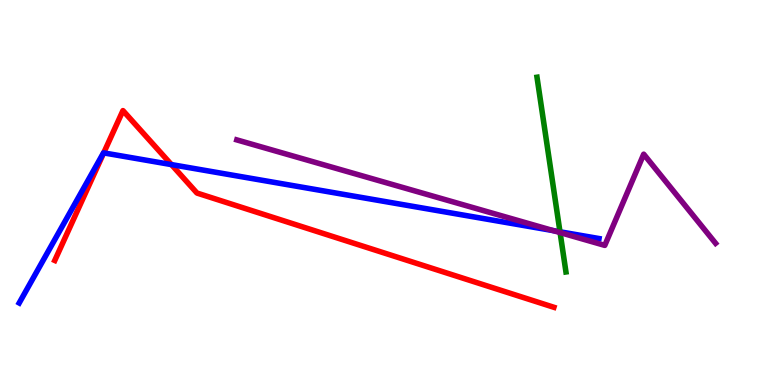[{'lines': ['blue', 'red'], 'intersections': [{'x': 1.34, 'y': 6.03}, {'x': 2.21, 'y': 5.72}]}, {'lines': ['green', 'red'], 'intersections': []}, {'lines': ['purple', 'red'], 'intersections': []}, {'lines': ['blue', 'green'], 'intersections': [{'x': 7.23, 'y': 3.98}]}, {'lines': ['blue', 'purple'], 'intersections': [{'x': 7.14, 'y': 4.01}]}, {'lines': ['green', 'purple'], 'intersections': [{'x': 7.23, 'y': 3.96}]}]